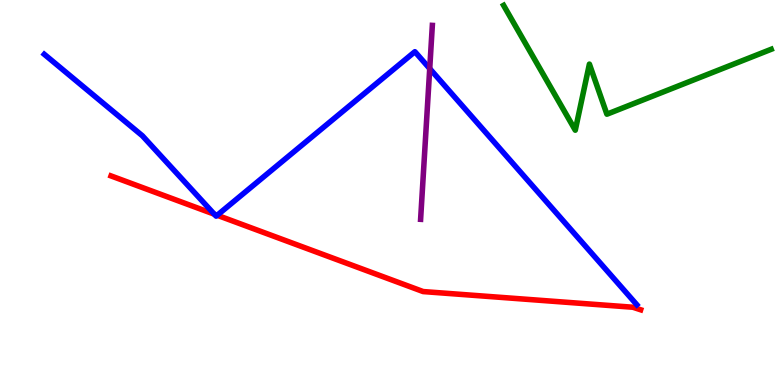[{'lines': ['blue', 'red'], 'intersections': [{'x': 2.77, 'y': 4.44}, {'x': 2.8, 'y': 4.41}]}, {'lines': ['green', 'red'], 'intersections': []}, {'lines': ['purple', 'red'], 'intersections': []}, {'lines': ['blue', 'green'], 'intersections': []}, {'lines': ['blue', 'purple'], 'intersections': [{'x': 5.54, 'y': 8.22}]}, {'lines': ['green', 'purple'], 'intersections': []}]